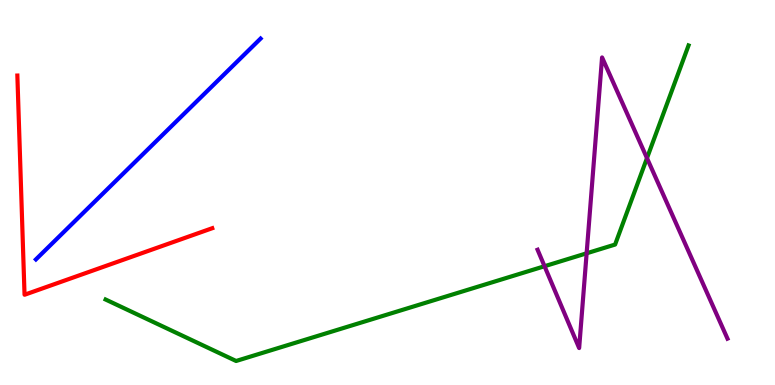[{'lines': ['blue', 'red'], 'intersections': []}, {'lines': ['green', 'red'], 'intersections': []}, {'lines': ['purple', 'red'], 'intersections': []}, {'lines': ['blue', 'green'], 'intersections': []}, {'lines': ['blue', 'purple'], 'intersections': []}, {'lines': ['green', 'purple'], 'intersections': [{'x': 7.03, 'y': 3.08}, {'x': 7.57, 'y': 3.42}, {'x': 8.35, 'y': 5.89}]}]